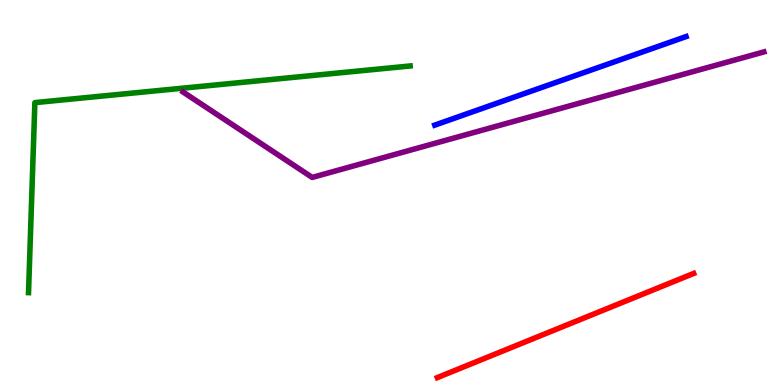[{'lines': ['blue', 'red'], 'intersections': []}, {'lines': ['green', 'red'], 'intersections': []}, {'lines': ['purple', 'red'], 'intersections': []}, {'lines': ['blue', 'green'], 'intersections': []}, {'lines': ['blue', 'purple'], 'intersections': []}, {'lines': ['green', 'purple'], 'intersections': []}]